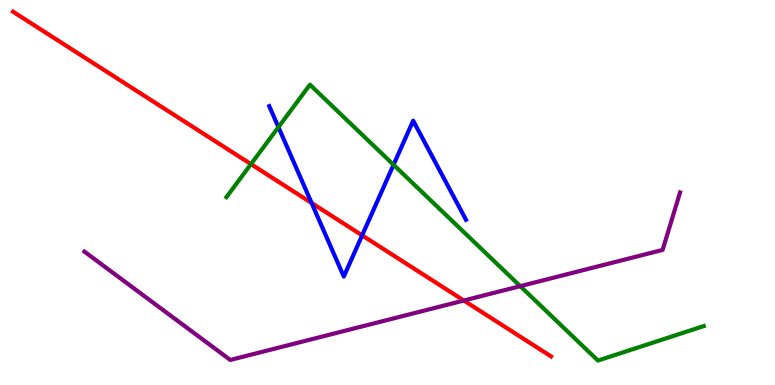[{'lines': ['blue', 'red'], 'intersections': [{'x': 4.02, 'y': 4.73}, {'x': 4.67, 'y': 3.89}]}, {'lines': ['green', 'red'], 'intersections': [{'x': 3.24, 'y': 5.74}]}, {'lines': ['purple', 'red'], 'intersections': [{'x': 5.98, 'y': 2.19}]}, {'lines': ['blue', 'green'], 'intersections': [{'x': 3.59, 'y': 6.7}, {'x': 5.08, 'y': 5.72}]}, {'lines': ['blue', 'purple'], 'intersections': []}, {'lines': ['green', 'purple'], 'intersections': [{'x': 6.71, 'y': 2.57}]}]